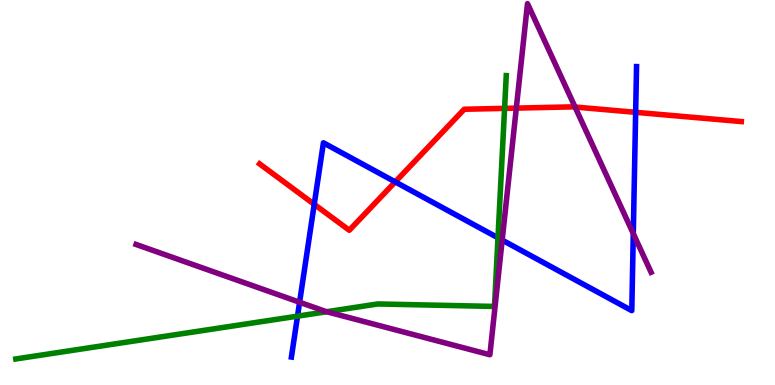[{'lines': ['blue', 'red'], 'intersections': [{'x': 4.05, 'y': 4.69}, {'x': 5.1, 'y': 5.28}, {'x': 8.2, 'y': 7.08}]}, {'lines': ['green', 'red'], 'intersections': [{'x': 6.51, 'y': 7.19}]}, {'lines': ['purple', 'red'], 'intersections': [{'x': 6.66, 'y': 7.19}, {'x': 7.42, 'y': 7.22}]}, {'lines': ['blue', 'green'], 'intersections': [{'x': 3.84, 'y': 1.79}, {'x': 6.43, 'y': 3.82}]}, {'lines': ['blue', 'purple'], 'intersections': [{'x': 3.87, 'y': 2.15}, {'x': 6.48, 'y': 3.76}, {'x': 8.17, 'y': 3.93}]}, {'lines': ['green', 'purple'], 'intersections': [{'x': 4.22, 'y': 1.9}]}]